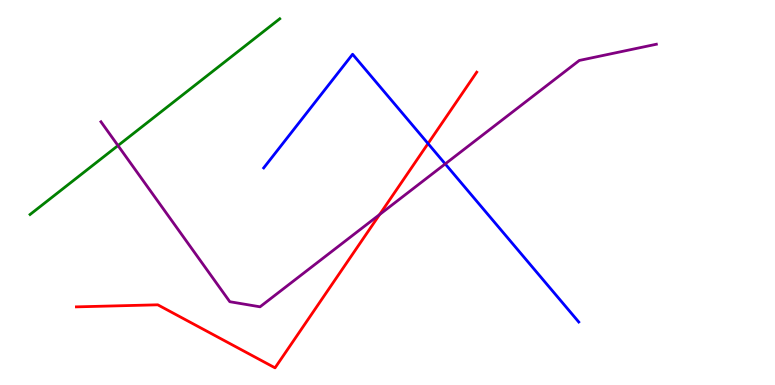[{'lines': ['blue', 'red'], 'intersections': [{'x': 5.52, 'y': 6.27}]}, {'lines': ['green', 'red'], 'intersections': []}, {'lines': ['purple', 'red'], 'intersections': [{'x': 4.9, 'y': 4.43}]}, {'lines': ['blue', 'green'], 'intersections': []}, {'lines': ['blue', 'purple'], 'intersections': [{'x': 5.74, 'y': 5.74}]}, {'lines': ['green', 'purple'], 'intersections': [{'x': 1.52, 'y': 6.22}]}]